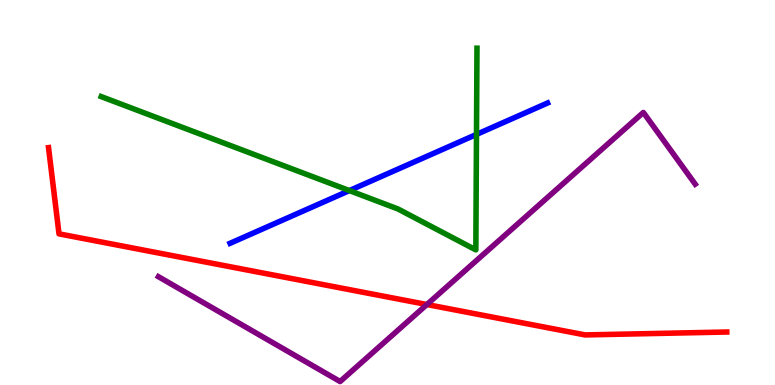[{'lines': ['blue', 'red'], 'intersections': []}, {'lines': ['green', 'red'], 'intersections': []}, {'lines': ['purple', 'red'], 'intersections': [{'x': 5.51, 'y': 2.09}]}, {'lines': ['blue', 'green'], 'intersections': [{'x': 4.51, 'y': 5.05}, {'x': 6.15, 'y': 6.51}]}, {'lines': ['blue', 'purple'], 'intersections': []}, {'lines': ['green', 'purple'], 'intersections': []}]